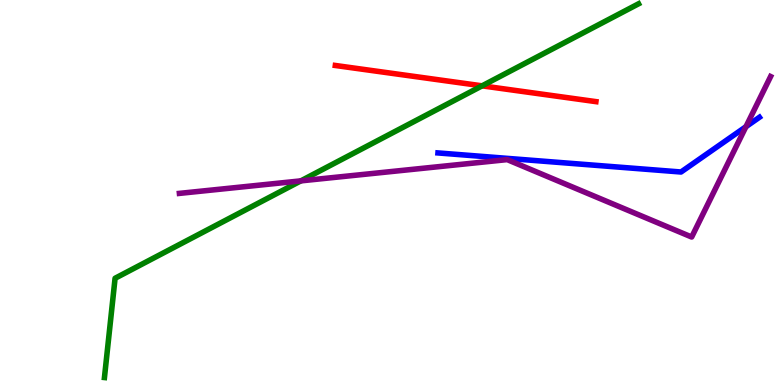[{'lines': ['blue', 'red'], 'intersections': []}, {'lines': ['green', 'red'], 'intersections': [{'x': 6.22, 'y': 7.77}]}, {'lines': ['purple', 'red'], 'intersections': []}, {'lines': ['blue', 'green'], 'intersections': []}, {'lines': ['blue', 'purple'], 'intersections': [{'x': 9.62, 'y': 6.71}]}, {'lines': ['green', 'purple'], 'intersections': [{'x': 3.88, 'y': 5.3}]}]